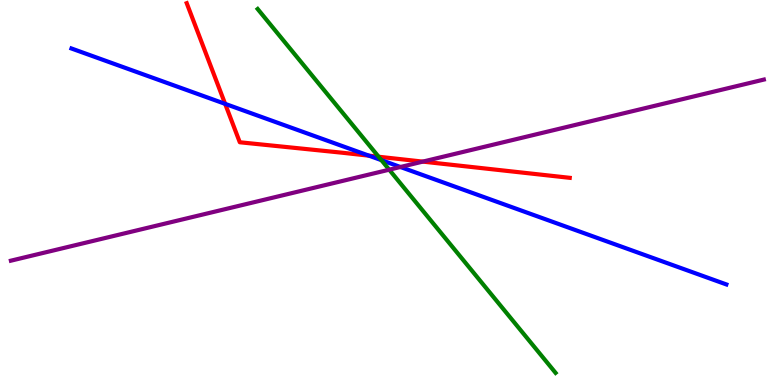[{'lines': ['blue', 'red'], 'intersections': [{'x': 2.91, 'y': 7.3}, {'x': 4.76, 'y': 5.96}]}, {'lines': ['green', 'red'], 'intersections': [{'x': 4.89, 'y': 5.93}]}, {'lines': ['purple', 'red'], 'intersections': [{'x': 5.46, 'y': 5.8}]}, {'lines': ['blue', 'green'], 'intersections': [{'x': 4.92, 'y': 5.84}]}, {'lines': ['blue', 'purple'], 'intersections': [{'x': 5.17, 'y': 5.66}]}, {'lines': ['green', 'purple'], 'intersections': [{'x': 5.02, 'y': 5.59}]}]